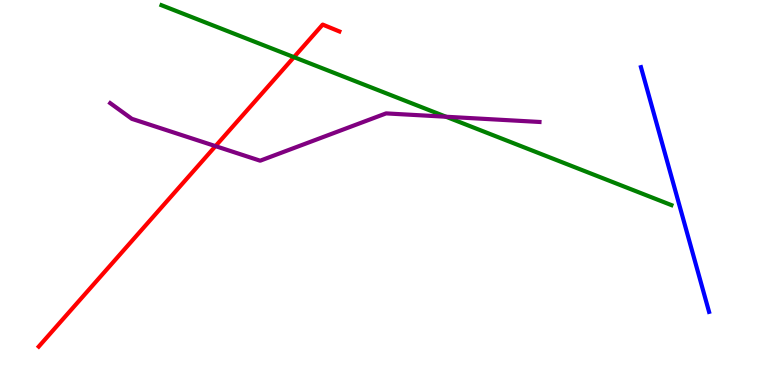[{'lines': ['blue', 'red'], 'intersections': []}, {'lines': ['green', 'red'], 'intersections': [{'x': 3.79, 'y': 8.52}]}, {'lines': ['purple', 'red'], 'intersections': [{'x': 2.78, 'y': 6.2}]}, {'lines': ['blue', 'green'], 'intersections': []}, {'lines': ['blue', 'purple'], 'intersections': []}, {'lines': ['green', 'purple'], 'intersections': [{'x': 5.75, 'y': 6.97}]}]